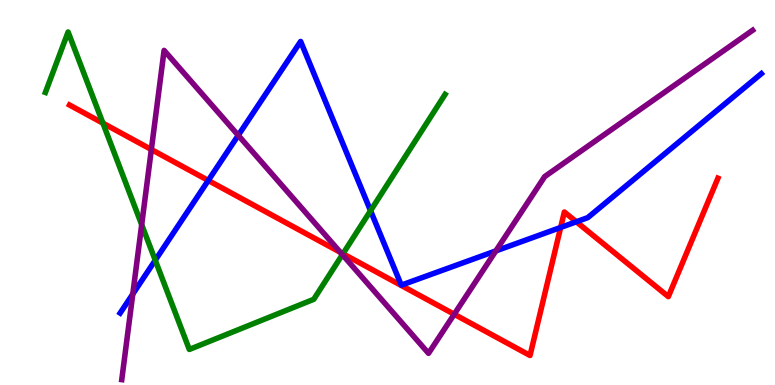[{'lines': ['blue', 'red'], 'intersections': [{'x': 2.69, 'y': 5.31}, {'x': 7.23, 'y': 4.09}, {'x': 7.44, 'y': 4.24}]}, {'lines': ['green', 'red'], 'intersections': [{'x': 1.33, 'y': 6.8}, {'x': 4.43, 'y': 3.41}]}, {'lines': ['purple', 'red'], 'intersections': [{'x': 1.95, 'y': 6.12}, {'x': 4.39, 'y': 3.45}, {'x': 5.86, 'y': 1.84}]}, {'lines': ['blue', 'green'], 'intersections': [{'x': 2.0, 'y': 3.24}, {'x': 4.78, 'y': 4.53}]}, {'lines': ['blue', 'purple'], 'intersections': [{'x': 1.71, 'y': 2.36}, {'x': 3.07, 'y': 6.48}, {'x': 6.4, 'y': 3.48}]}, {'lines': ['green', 'purple'], 'intersections': [{'x': 1.83, 'y': 4.16}, {'x': 4.42, 'y': 3.39}]}]